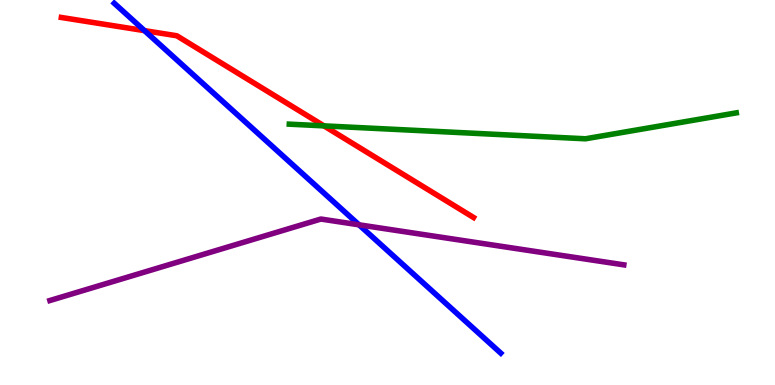[{'lines': ['blue', 'red'], 'intersections': [{'x': 1.86, 'y': 9.2}]}, {'lines': ['green', 'red'], 'intersections': [{'x': 4.18, 'y': 6.73}]}, {'lines': ['purple', 'red'], 'intersections': []}, {'lines': ['blue', 'green'], 'intersections': []}, {'lines': ['blue', 'purple'], 'intersections': [{'x': 4.63, 'y': 4.16}]}, {'lines': ['green', 'purple'], 'intersections': []}]